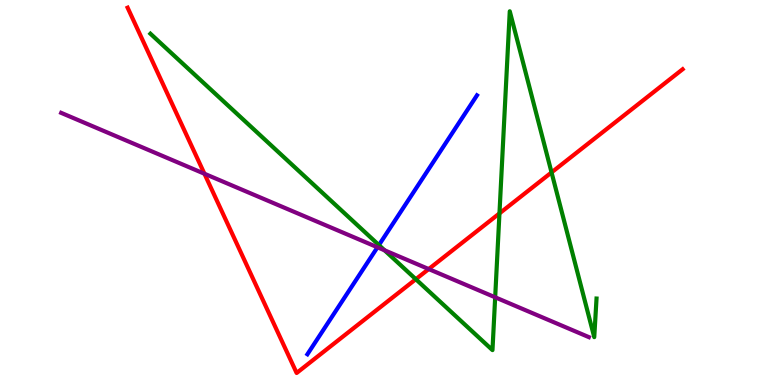[{'lines': ['blue', 'red'], 'intersections': []}, {'lines': ['green', 'red'], 'intersections': [{'x': 5.37, 'y': 2.75}, {'x': 6.44, 'y': 4.46}, {'x': 7.12, 'y': 5.52}]}, {'lines': ['purple', 'red'], 'intersections': [{'x': 2.64, 'y': 5.49}, {'x': 5.53, 'y': 3.01}]}, {'lines': ['blue', 'green'], 'intersections': [{'x': 4.89, 'y': 3.63}]}, {'lines': ['blue', 'purple'], 'intersections': [{'x': 4.87, 'y': 3.58}]}, {'lines': ['green', 'purple'], 'intersections': [{'x': 4.96, 'y': 3.5}, {'x': 6.39, 'y': 2.28}]}]